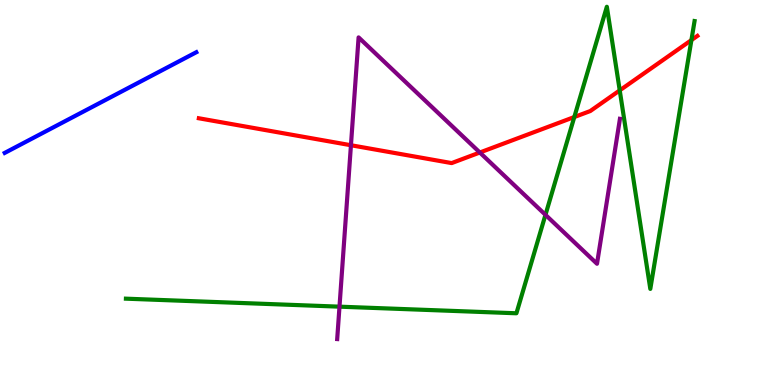[{'lines': ['blue', 'red'], 'intersections': []}, {'lines': ['green', 'red'], 'intersections': [{'x': 7.41, 'y': 6.96}, {'x': 8.0, 'y': 7.65}, {'x': 8.92, 'y': 8.96}]}, {'lines': ['purple', 'red'], 'intersections': [{'x': 4.53, 'y': 6.23}, {'x': 6.19, 'y': 6.04}]}, {'lines': ['blue', 'green'], 'intersections': []}, {'lines': ['blue', 'purple'], 'intersections': []}, {'lines': ['green', 'purple'], 'intersections': [{'x': 4.38, 'y': 2.03}, {'x': 7.04, 'y': 4.42}]}]